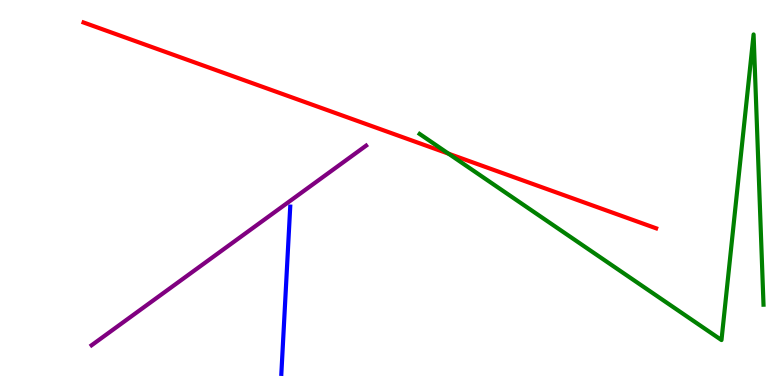[{'lines': ['blue', 'red'], 'intersections': []}, {'lines': ['green', 'red'], 'intersections': [{'x': 5.79, 'y': 6.01}]}, {'lines': ['purple', 'red'], 'intersections': []}, {'lines': ['blue', 'green'], 'intersections': []}, {'lines': ['blue', 'purple'], 'intersections': []}, {'lines': ['green', 'purple'], 'intersections': []}]